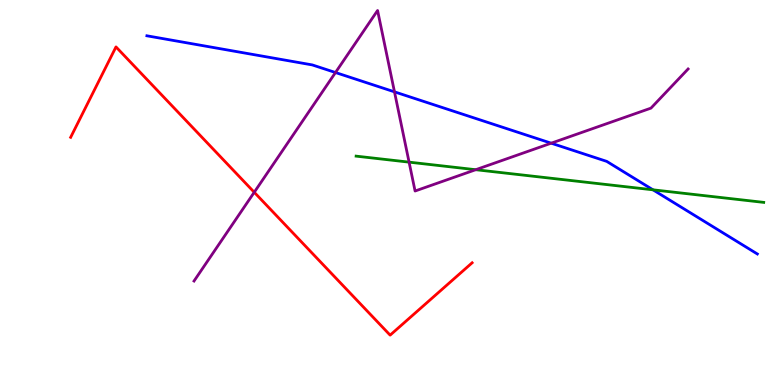[{'lines': ['blue', 'red'], 'intersections': []}, {'lines': ['green', 'red'], 'intersections': []}, {'lines': ['purple', 'red'], 'intersections': [{'x': 3.28, 'y': 5.01}]}, {'lines': ['blue', 'green'], 'intersections': [{'x': 8.43, 'y': 5.07}]}, {'lines': ['blue', 'purple'], 'intersections': [{'x': 4.33, 'y': 8.12}, {'x': 5.09, 'y': 7.61}, {'x': 7.11, 'y': 6.28}]}, {'lines': ['green', 'purple'], 'intersections': [{'x': 5.28, 'y': 5.79}, {'x': 6.14, 'y': 5.59}]}]